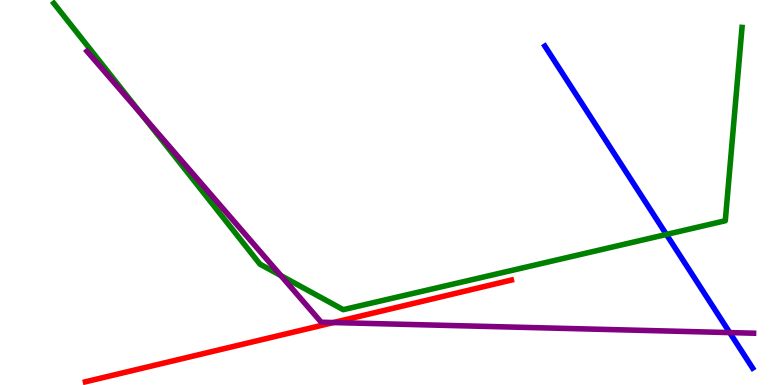[{'lines': ['blue', 'red'], 'intersections': []}, {'lines': ['green', 'red'], 'intersections': []}, {'lines': ['purple', 'red'], 'intersections': [{'x': 4.3, 'y': 1.62}]}, {'lines': ['blue', 'green'], 'intersections': [{'x': 8.6, 'y': 3.91}]}, {'lines': ['blue', 'purple'], 'intersections': [{'x': 9.42, 'y': 1.36}]}, {'lines': ['green', 'purple'], 'intersections': [{'x': 1.83, 'y': 7.01}, {'x': 3.62, 'y': 2.84}]}]